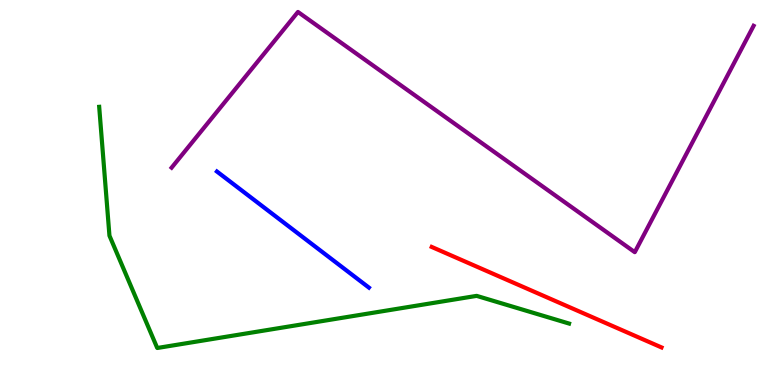[{'lines': ['blue', 'red'], 'intersections': []}, {'lines': ['green', 'red'], 'intersections': []}, {'lines': ['purple', 'red'], 'intersections': []}, {'lines': ['blue', 'green'], 'intersections': []}, {'lines': ['blue', 'purple'], 'intersections': []}, {'lines': ['green', 'purple'], 'intersections': []}]